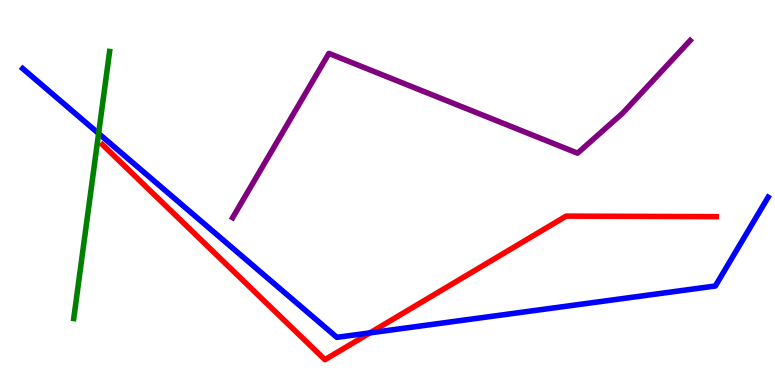[{'lines': ['blue', 'red'], 'intersections': [{'x': 4.77, 'y': 1.35}]}, {'lines': ['green', 'red'], 'intersections': []}, {'lines': ['purple', 'red'], 'intersections': []}, {'lines': ['blue', 'green'], 'intersections': [{'x': 1.27, 'y': 6.53}]}, {'lines': ['blue', 'purple'], 'intersections': []}, {'lines': ['green', 'purple'], 'intersections': []}]